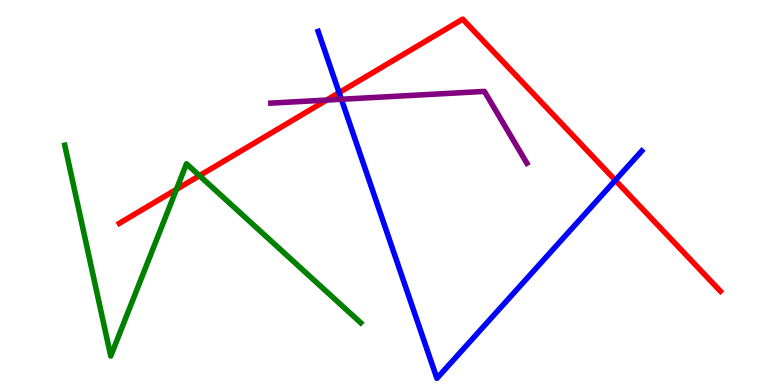[{'lines': ['blue', 'red'], 'intersections': [{'x': 4.38, 'y': 7.59}, {'x': 7.94, 'y': 5.32}]}, {'lines': ['green', 'red'], 'intersections': [{'x': 2.28, 'y': 5.08}, {'x': 2.57, 'y': 5.44}]}, {'lines': ['purple', 'red'], 'intersections': [{'x': 4.21, 'y': 7.4}]}, {'lines': ['blue', 'green'], 'intersections': []}, {'lines': ['blue', 'purple'], 'intersections': [{'x': 4.4, 'y': 7.42}]}, {'lines': ['green', 'purple'], 'intersections': []}]